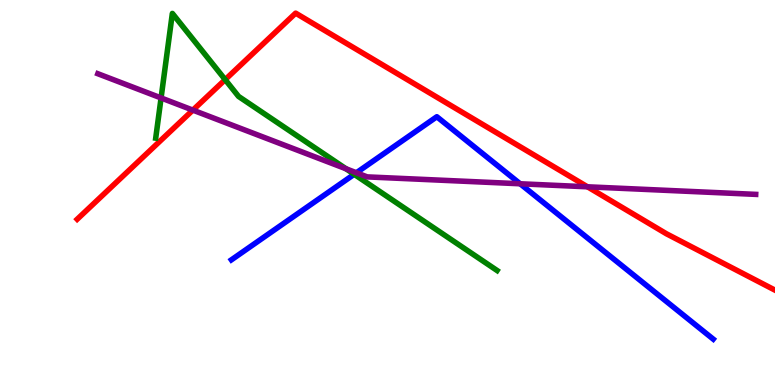[{'lines': ['blue', 'red'], 'intersections': []}, {'lines': ['green', 'red'], 'intersections': [{'x': 2.91, 'y': 7.93}]}, {'lines': ['purple', 'red'], 'intersections': [{'x': 2.49, 'y': 7.14}, {'x': 7.58, 'y': 5.15}]}, {'lines': ['blue', 'green'], 'intersections': [{'x': 4.57, 'y': 5.47}]}, {'lines': ['blue', 'purple'], 'intersections': [{'x': 4.6, 'y': 5.51}, {'x': 6.71, 'y': 5.23}]}, {'lines': ['green', 'purple'], 'intersections': [{'x': 2.08, 'y': 7.46}, {'x': 4.46, 'y': 5.62}]}]